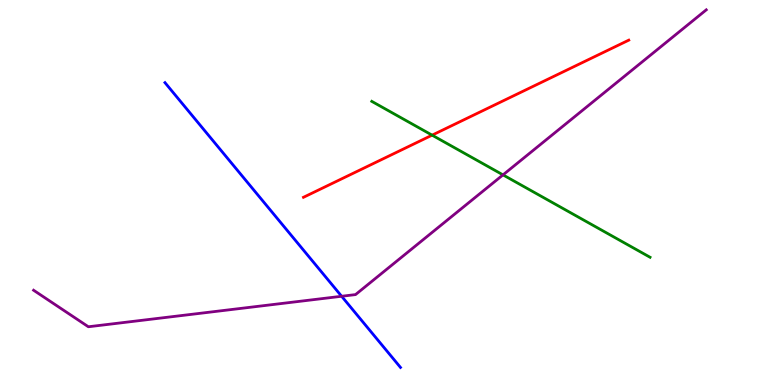[{'lines': ['blue', 'red'], 'intersections': []}, {'lines': ['green', 'red'], 'intersections': [{'x': 5.58, 'y': 6.49}]}, {'lines': ['purple', 'red'], 'intersections': []}, {'lines': ['blue', 'green'], 'intersections': []}, {'lines': ['blue', 'purple'], 'intersections': [{'x': 4.41, 'y': 2.3}]}, {'lines': ['green', 'purple'], 'intersections': [{'x': 6.49, 'y': 5.46}]}]